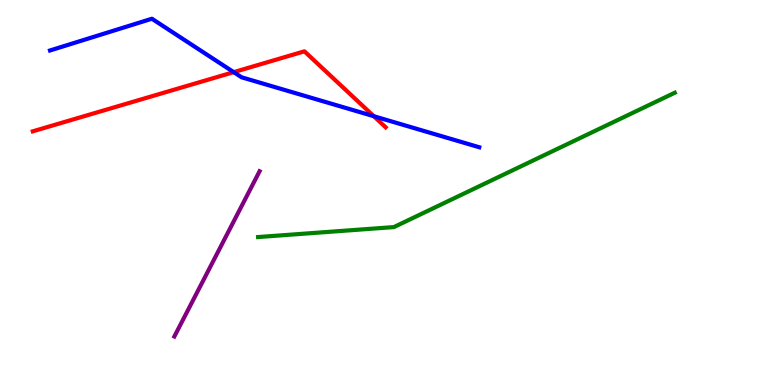[{'lines': ['blue', 'red'], 'intersections': [{'x': 3.02, 'y': 8.13}, {'x': 4.82, 'y': 6.98}]}, {'lines': ['green', 'red'], 'intersections': []}, {'lines': ['purple', 'red'], 'intersections': []}, {'lines': ['blue', 'green'], 'intersections': []}, {'lines': ['blue', 'purple'], 'intersections': []}, {'lines': ['green', 'purple'], 'intersections': []}]